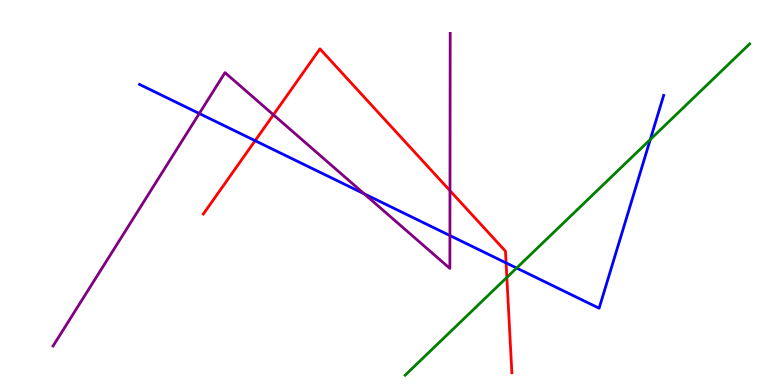[{'lines': ['blue', 'red'], 'intersections': [{'x': 3.29, 'y': 6.35}, {'x': 6.53, 'y': 3.17}]}, {'lines': ['green', 'red'], 'intersections': [{'x': 6.54, 'y': 2.79}]}, {'lines': ['purple', 'red'], 'intersections': [{'x': 3.53, 'y': 7.02}, {'x': 5.81, 'y': 5.05}]}, {'lines': ['blue', 'green'], 'intersections': [{'x': 6.67, 'y': 3.04}, {'x': 8.39, 'y': 6.38}]}, {'lines': ['blue', 'purple'], 'intersections': [{'x': 2.57, 'y': 7.05}, {'x': 4.7, 'y': 4.97}, {'x': 5.81, 'y': 3.88}]}, {'lines': ['green', 'purple'], 'intersections': []}]